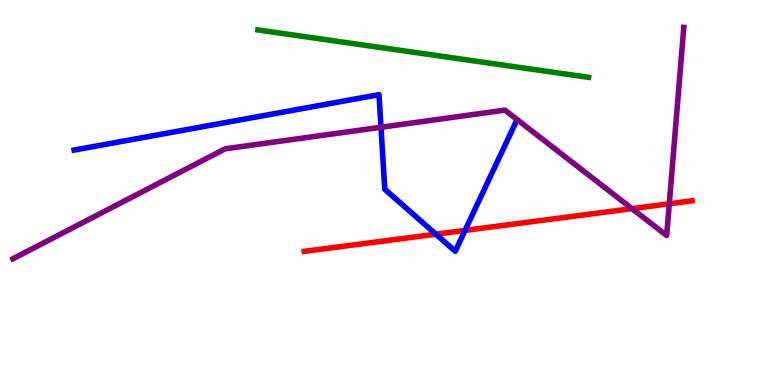[{'lines': ['blue', 'red'], 'intersections': [{'x': 5.62, 'y': 3.92}, {'x': 6.0, 'y': 4.02}]}, {'lines': ['green', 'red'], 'intersections': []}, {'lines': ['purple', 'red'], 'intersections': [{'x': 8.15, 'y': 4.58}, {'x': 8.64, 'y': 4.71}]}, {'lines': ['blue', 'green'], 'intersections': []}, {'lines': ['blue', 'purple'], 'intersections': [{'x': 4.92, 'y': 6.69}]}, {'lines': ['green', 'purple'], 'intersections': []}]